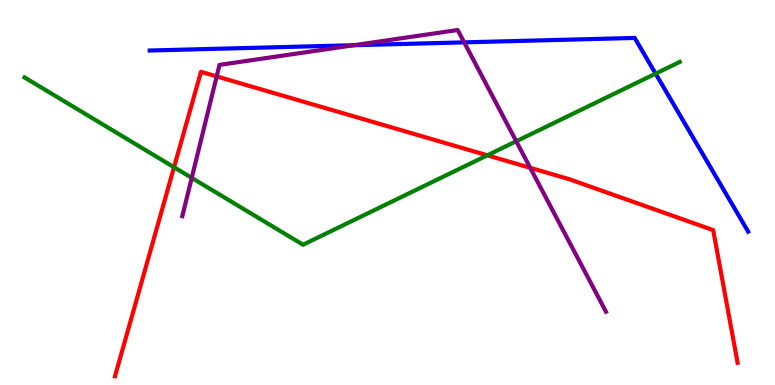[{'lines': ['blue', 'red'], 'intersections': []}, {'lines': ['green', 'red'], 'intersections': [{'x': 2.25, 'y': 5.66}, {'x': 6.29, 'y': 5.97}]}, {'lines': ['purple', 'red'], 'intersections': [{'x': 2.8, 'y': 8.02}, {'x': 6.84, 'y': 5.64}]}, {'lines': ['blue', 'green'], 'intersections': [{'x': 8.46, 'y': 8.09}]}, {'lines': ['blue', 'purple'], 'intersections': [{'x': 4.57, 'y': 8.83}, {'x': 5.99, 'y': 8.9}]}, {'lines': ['green', 'purple'], 'intersections': [{'x': 2.47, 'y': 5.38}, {'x': 6.66, 'y': 6.33}]}]